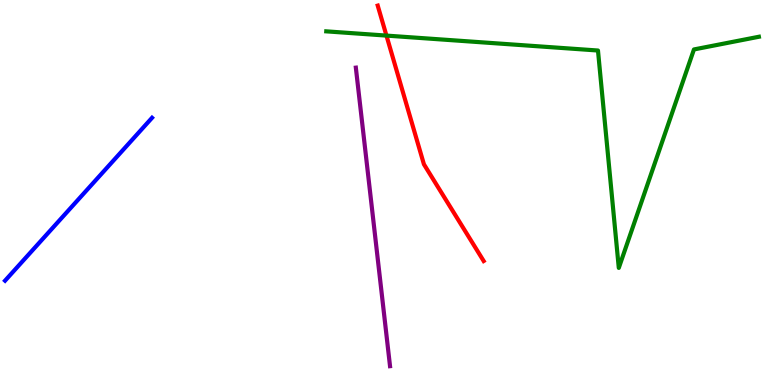[{'lines': ['blue', 'red'], 'intersections': []}, {'lines': ['green', 'red'], 'intersections': [{'x': 4.99, 'y': 9.08}]}, {'lines': ['purple', 'red'], 'intersections': []}, {'lines': ['blue', 'green'], 'intersections': []}, {'lines': ['blue', 'purple'], 'intersections': []}, {'lines': ['green', 'purple'], 'intersections': []}]